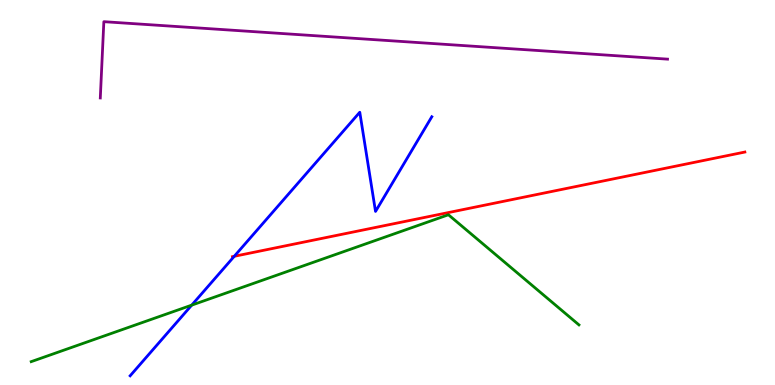[{'lines': ['blue', 'red'], 'intersections': [{'x': 3.02, 'y': 3.34}]}, {'lines': ['green', 'red'], 'intersections': []}, {'lines': ['purple', 'red'], 'intersections': []}, {'lines': ['blue', 'green'], 'intersections': [{'x': 2.47, 'y': 2.07}]}, {'lines': ['blue', 'purple'], 'intersections': []}, {'lines': ['green', 'purple'], 'intersections': []}]